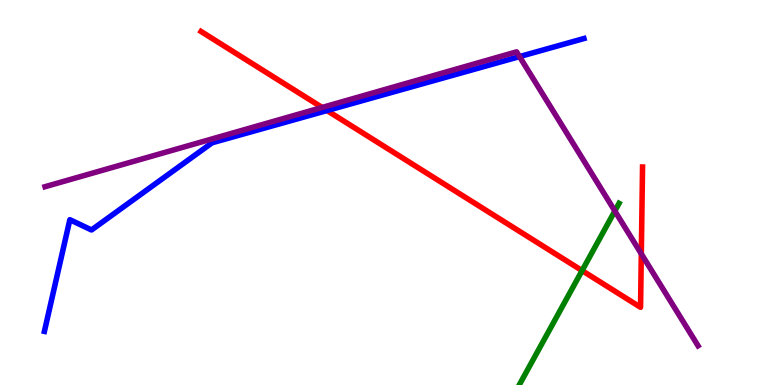[{'lines': ['blue', 'red'], 'intersections': [{'x': 4.22, 'y': 7.13}]}, {'lines': ['green', 'red'], 'intersections': [{'x': 7.51, 'y': 2.97}]}, {'lines': ['purple', 'red'], 'intersections': [{'x': 4.16, 'y': 7.21}, {'x': 8.27, 'y': 3.41}]}, {'lines': ['blue', 'green'], 'intersections': []}, {'lines': ['blue', 'purple'], 'intersections': [{'x': 6.7, 'y': 8.53}]}, {'lines': ['green', 'purple'], 'intersections': [{'x': 7.93, 'y': 4.52}]}]